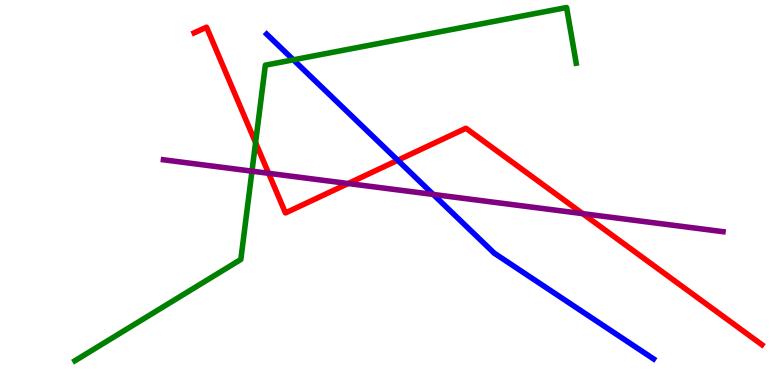[{'lines': ['blue', 'red'], 'intersections': [{'x': 5.13, 'y': 5.84}]}, {'lines': ['green', 'red'], 'intersections': [{'x': 3.3, 'y': 6.3}]}, {'lines': ['purple', 'red'], 'intersections': [{'x': 3.47, 'y': 5.5}, {'x': 4.49, 'y': 5.23}, {'x': 7.52, 'y': 4.45}]}, {'lines': ['blue', 'green'], 'intersections': [{'x': 3.79, 'y': 8.45}]}, {'lines': ['blue', 'purple'], 'intersections': [{'x': 5.59, 'y': 4.95}]}, {'lines': ['green', 'purple'], 'intersections': [{'x': 3.25, 'y': 5.55}]}]